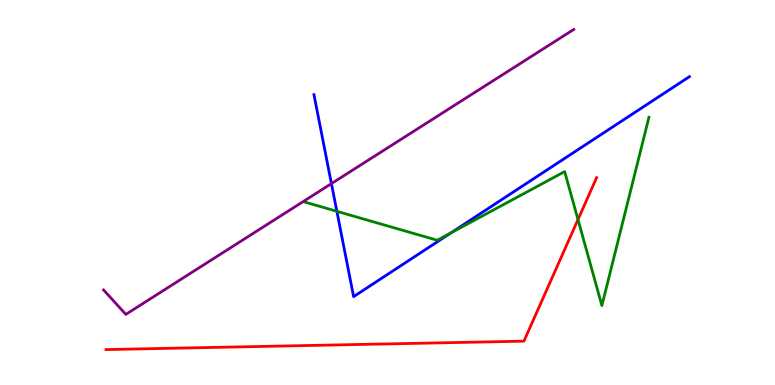[{'lines': ['blue', 'red'], 'intersections': []}, {'lines': ['green', 'red'], 'intersections': [{'x': 7.46, 'y': 4.3}]}, {'lines': ['purple', 'red'], 'intersections': []}, {'lines': ['blue', 'green'], 'intersections': [{'x': 4.35, 'y': 4.51}, {'x': 5.82, 'y': 3.95}]}, {'lines': ['blue', 'purple'], 'intersections': [{'x': 4.28, 'y': 5.23}]}, {'lines': ['green', 'purple'], 'intersections': []}]